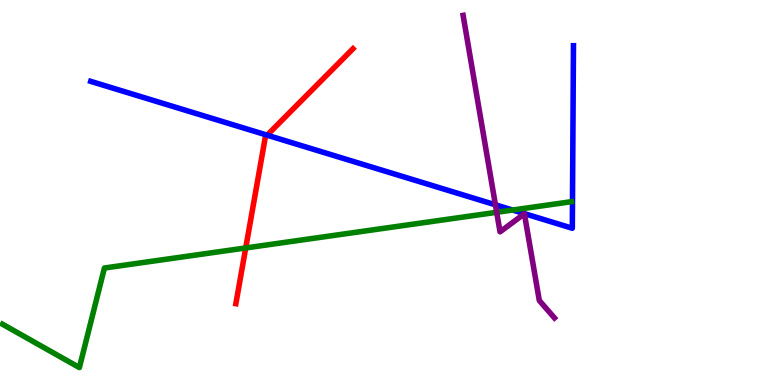[{'lines': ['blue', 'red'], 'intersections': [{'x': 3.45, 'y': 6.49}]}, {'lines': ['green', 'red'], 'intersections': [{'x': 3.17, 'y': 3.56}]}, {'lines': ['purple', 'red'], 'intersections': []}, {'lines': ['blue', 'green'], 'intersections': [{'x': 6.61, 'y': 4.54}]}, {'lines': ['blue', 'purple'], 'intersections': [{'x': 6.39, 'y': 4.68}]}, {'lines': ['green', 'purple'], 'intersections': [{'x': 6.41, 'y': 4.49}]}]